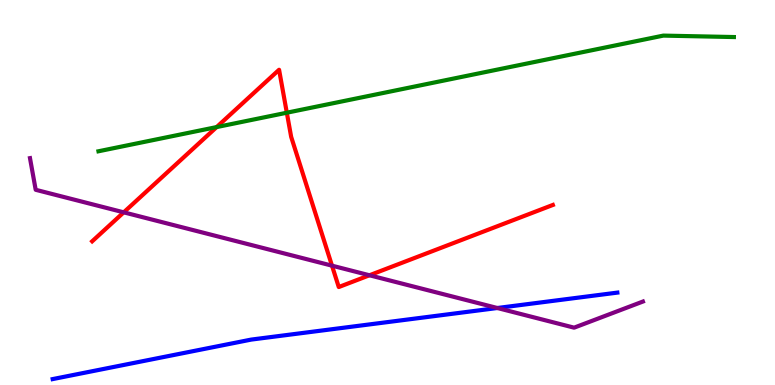[{'lines': ['blue', 'red'], 'intersections': []}, {'lines': ['green', 'red'], 'intersections': [{'x': 2.8, 'y': 6.7}, {'x': 3.7, 'y': 7.07}]}, {'lines': ['purple', 'red'], 'intersections': [{'x': 1.6, 'y': 4.48}, {'x': 4.28, 'y': 3.1}, {'x': 4.77, 'y': 2.85}]}, {'lines': ['blue', 'green'], 'intersections': []}, {'lines': ['blue', 'purple'], 'intersections': [{'x': 6.42, 'y': 2.0}]}, {'lines': ['green', 'purple'], 'intersections': []}]